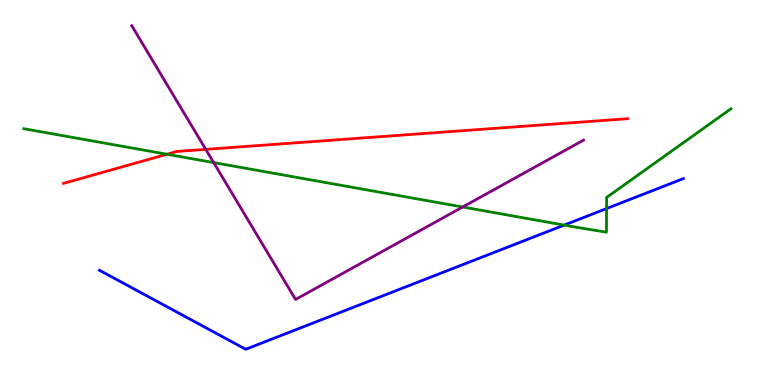[{'lines': ['blue', 'red'], 'intersections': []}, {'lines': ['green', 'red'], 'intersections': [{'x': 2.15, 'y': 5.99}]}, {'lines': ['purple', 'red'], 'intersections': [{'x': 2.65, 'y': 6.12}]}, {'lines': ['blue', 'green'], 'intersections': [{'x': 7.28, 'y': 4.15}, {'x': 7.83, 'y': 4.58}]}, {'lines': ['blue', 'purple'], 'intersections': []}, {'lines': ['green', 'purple'], 'intersections': [{'x': 2.76, 'y': 5.78}, {'x': 5.97, 'y': 4.62}]}]